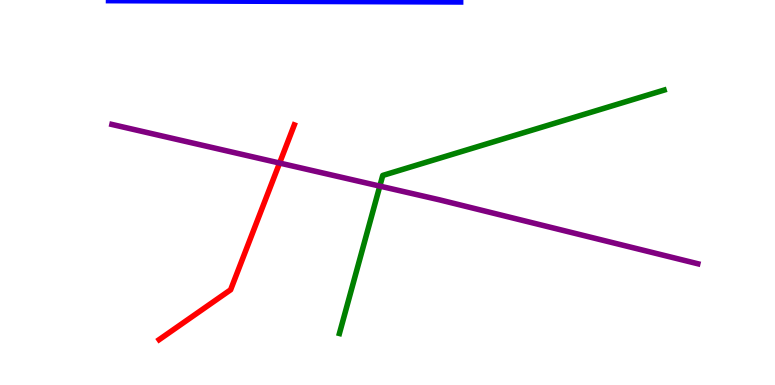[{'lines': ['blue', 'red'], 'intersections': []}, {'lines': ['green', 'red'], 'intersections': []}, {'lines': ['purple', 'red'], 'intersections': [{'x': 3.61, 'y': 5.77}]}, {'lines': ['blue', 'green'], 'intersections': []}, {'lines': ['blue', 'purple'], 'intersections': []}, {'lines': ['green', 'purple'], 'intersections': [{'x': 4.9, 'y': 5.17}]}]